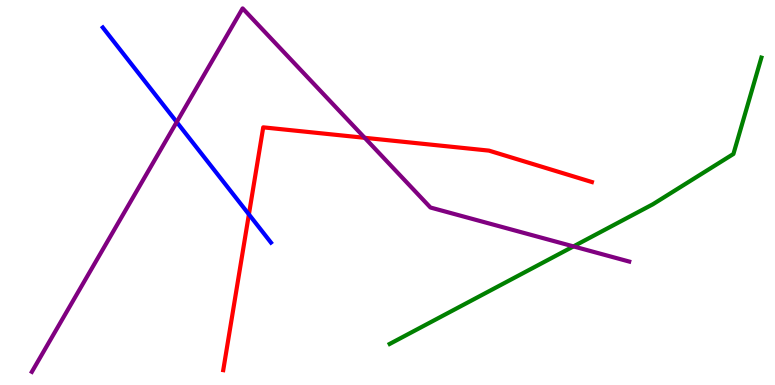[{'lines': ['blue', 'red'], 'intersections': [{'x': 3.21, 'y': 4.43}]}, {'lines': ['green', 'red'], 'intersections': []}, {'lines': ['purple', 'red'], 'intersections': [{'x': 4.71, 'y': 6.42}]}, {'lines': ['blue', 'green'], 'intersections': []}, {'lines': ['blue', 'purple'], 'intersections': [{'x': 2.28, 'y': 6.83}]}, {'lines': ['green', 'purple'], 'intersections': [{'x': 7.4, 'y': 3.6}]}]